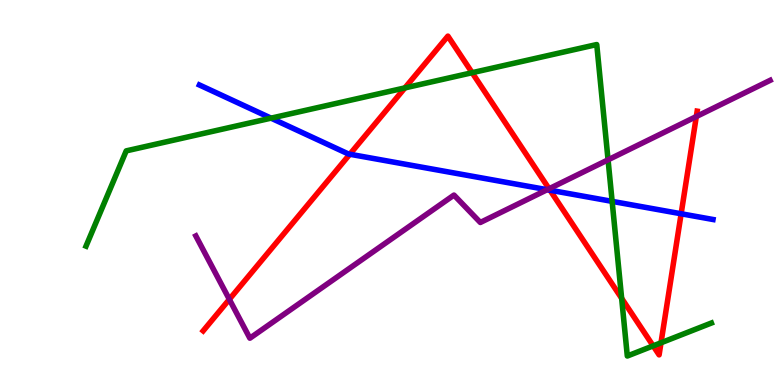[{'lines': ['blue', 'red'], 'intersections': [{'x': 4.51, 'y': 5.99}, {'x': 7.1, 'y': 5.06}, {'x': 8.79, 'y': 4.45}]}, {'lines': ['green', 'red'], 'intersections': [{'x': 5.22, 'y': 7.72}, {'x': 6.09, 'y': 8.11}, {'x': 8.02, 'y': 2.25}, {'x': 8.43, 'y': 1.02}, {'x': 8.53, 'y': 1.1}]}, {'lines': ['purple', 'red'], 'intersections': [{'x': 2.96, 'y': 2.22}, {'x': 7.08, 'y': 5.1}, {'x': 8.98, 'y': 6.97}]}, {'lines': ['blue', 'green'], 'intersections': [{'x': 3.5, 'y': 6.93}, {'x': 7.9, 'y': 4.77}]}, {'lines': ['blue', 'purple'], 'intersections': [{'x': 7.06, 'y': 5.07}]}, {'lines': ['green', 'purple'], 'intersections': [{'x': 7.85, 'y': 5.85}]}]